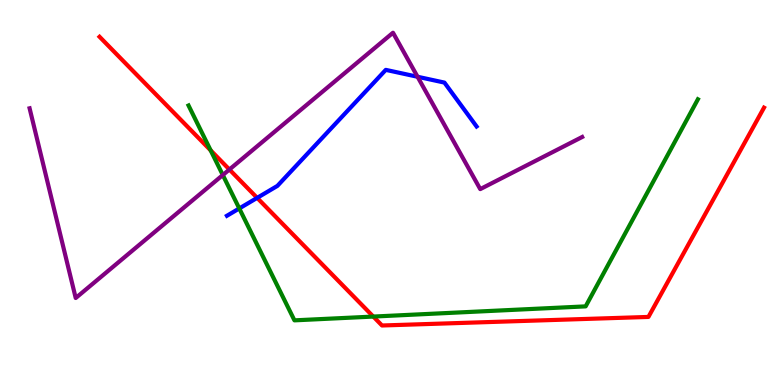[{'lines': ['blue', 'red'], 'intersections': [{'x': 3.32, 'y': 4.86}]}, {'lines': ['green', 'red'], 'intersections': [{'x': 2.72, 'y': 6.1}, {'x': 4.82, 'y': 1.78}]}, {'lines': ['purple', 'red'], 'intersections': [{'x': 2.96, 'y': 5.6}]}, {'lines': ['blue', 'green'], 'intersections': [{'x': 3.09, 'y': 4.59}]}, {'lines': ['blue', 'purple'], 'intersections': [{'x': 5.39, 'y': 8.01}]}, {'lines': ['green', 'purple'], 'intersections': [{'x': 2.87, 'y': 5.45}]}]